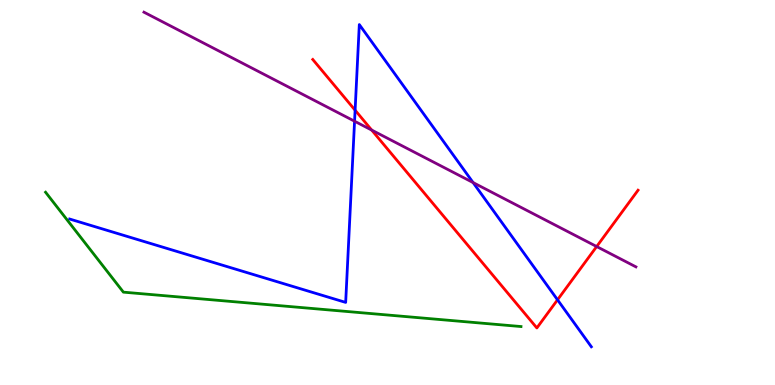[{'lines': ['blue', 'red'], 'intersections': [{'x': 4.58, 'y': 7.14}, {'x': 7.19, 'y': 2.21}]}, {'lines': ['green', 'red'], 'intersections': []}, {'lines': ['purple', 'red'], 'intersections': [{'x': 4.8, 'y': 6.62}, {'x': 7.7, 'y': 3.6}]}, {'lines': ['blue', 'green'], 'intersections': []}, {'lines': ['blue', 'purple'], 'intersections': [{'x': 4.58, 'y': 6.85}, {'x': 6.1, 'y': 5.26}]}, {'lines': ['green', 'purple'], 'intersections': []}]